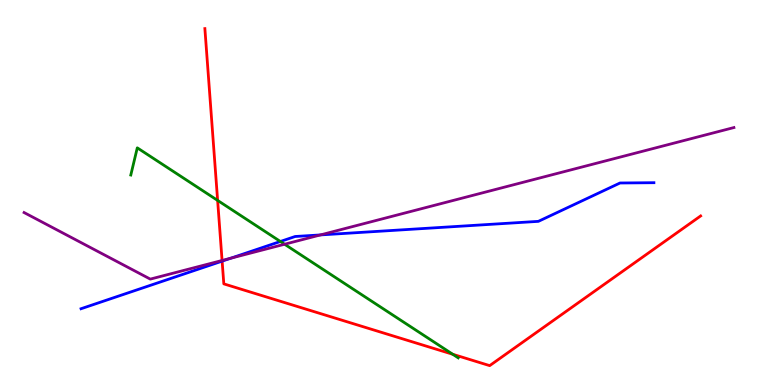[{'lines': ['blue', 'red'], 'intersections': [{'x': 2.87, 'y': 3.22}]}, {'lines': ['green', 'red'], 'intersections': [{'x': 2.81, 'y': 4.79}, {'x': 5.84, 'y': 0.798}]}, {'lines': ['purple', 'red'], 'intersections': [{'x': 2.87, 'y': 3.23}]}, {'lines': ['blue', 'green'], 'intersections': [{'x': 3.62, 'y': 3.73}]}, {'lines': ['blue', 'purple'], 'intersections': [{'x': 2.98, 'y': 3.29}, {'x': 4.14, 'y': 3.9}]}, {'lines': ['green', 'purple'], 'intersections': [{'x': 3.67, 'y': 3.66}]}]